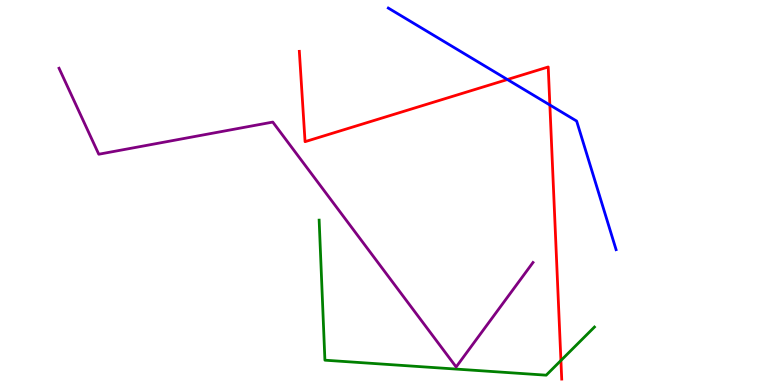[{'lines': ['blue', 'red'], 'intersections': [{'x': 6.55, 'y': 7.93}, {'x': 7.09, 'y': 7.27}]}, {'lines': ['green', 'red'], 'intersections': [{'x': 7.24, 'y': 0.636}]}, {'lines': ['purple', 'red'], 'intersections': []}, {'lines': ['blue', 'green'], 'intersections': []}, {'lines': ['blue', 'purple'], 'intersections': []}, {'lines': ['green', 'purple'], 'intersections': []}]